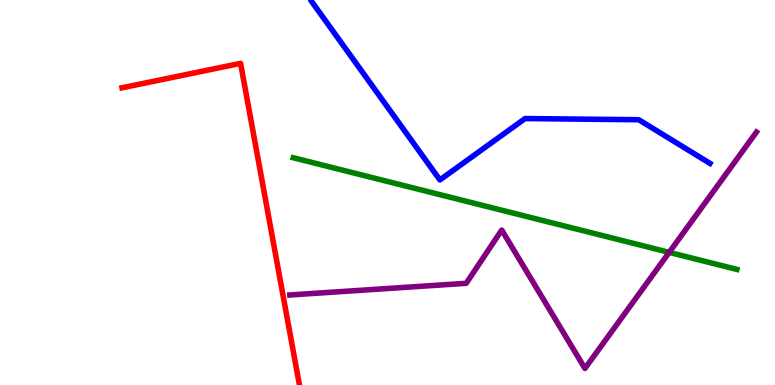[{'lines': ['blue', 'red'], 'intersections': []}, {'lines': ['green', 'red'], 'intersections': []}, {'lines': ['purple', 'red'], 'intersections': []}, {'lines': ['blue', 'green'], 'intersections': []}, {'lines': ['blue', 'purple'], 'intersections': []}, {'lines': ['green', 'purple'], 'intersections': [{'x': 8.63, 'y': 3.45}]}]